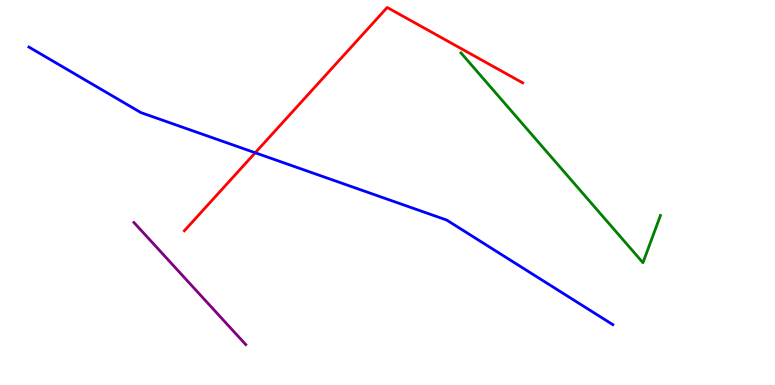[{'lines': ['blue', 'red'], 'intersections': [{'x': 3.29, 'y': 6.03}]}, {'lines': ['green', 'red'], 'intersections': []}, {'lines': ['purple', 'red'], 'intersections': []}, {'lines': ['blue', 'green'], 'intersections': []}, {'lines': ['blue', 'purple'], 'intersections': []}, {'lines': ['green', 'purple'], 'intersections': []}]